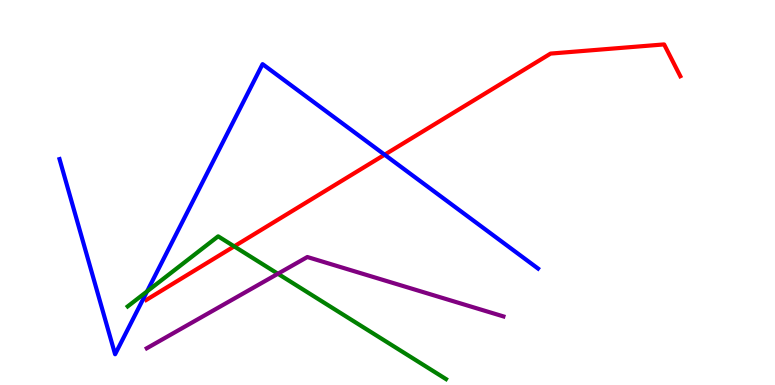[{'lines': ['blue', 'red'], 'intersections': [{'x': 4.96, 'y': 5.98}]}, {'lines': ['green', 'red'], 'intersections': [{'x': 3.02, 'y': 3.6}]}, {'lines': ['purple', 'red'], 'intersections': []}, {'lines': ['blue', 'green'], 'intersections': [{'x': 1.9, 'y': 2.43}]}, {'lines': ['blue', 'purple'], 'intersections': []}, {'lines': ['green', 'purple'], 'intersections': [{'x': 3.59, 'y': 2.89}]}]